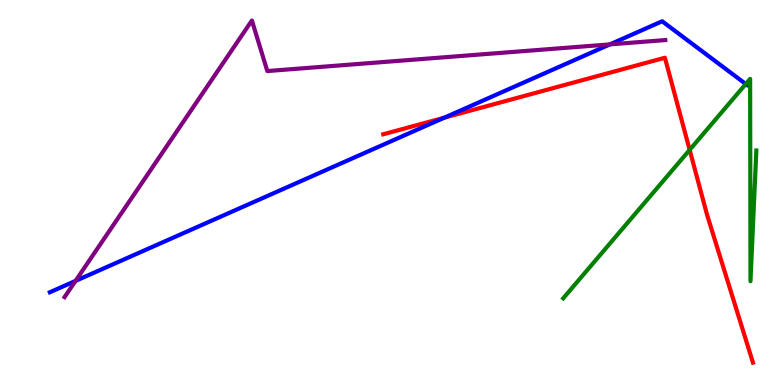[{'lines': ['blue', 'red'], 'intersections': [{'x': 5.73, 'y': 6.94}]}, {'lines': ['green', 'red'], 'intersections': [{'x': 8.9, 'y': 6.11}]}, {'lines': ['purple', 'red'], 'intersections': []}, {'lines': ['blue', 'green'], 'intersections': [{'x': 9.62, 'y': 7.82}]}, {'lines': ['blue', 'purple'], 'intersections': [{'x': 0.975, 'y': 2.7}, {'x': 7.87, 'y': 8.85}]}, {'lines': ['green', 'purple'], 'intersections': []}]